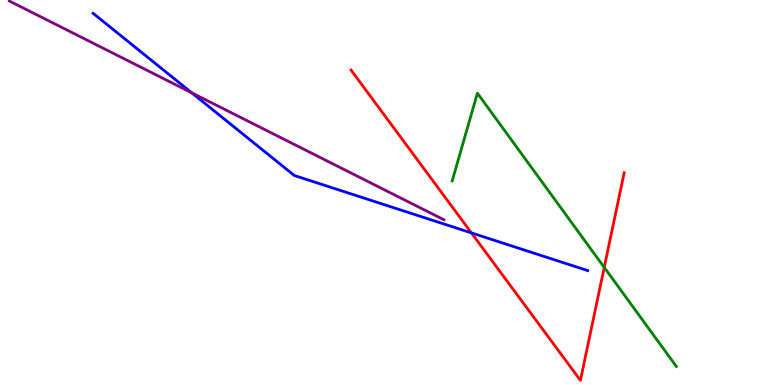[{'lines': ['blue', 'red'], 'intersections': [{'x': 6.08, 'y': 3.95}]}, {'lines': ['green', 'red'], 'intersections': [{'x': 7.8, 'y': 3.05}]}, {'lines': ['purple', 'red'], 'intersections': []}, {'lines': ['blue', 'green'], 'intersections': []}, {'lines': ['blue', 'purple'], 'intersections': [{'x': 2.47, 'y': 7.59}]}, {'lines': ['green', 'purple'], 'intersections': []}]